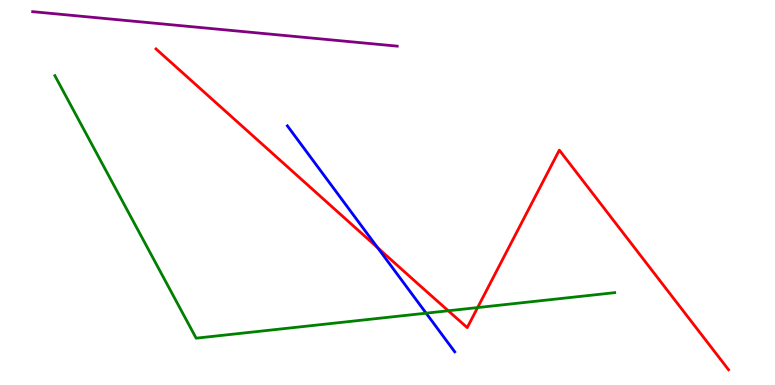[{'lines': ['blue', 'red'], 'intersections': [{'x': 4.87, 'y': 3.57}]}, {'lines': ['green', 'red'], 'intersections': [{'x': 5.78, 'y': 1.93}, {'x': 6.16, 'y': 2.01}]}, {'lines': ['purple', 'red'], 'intersections': []}, {'lines': ['blue', 'green'], 'intersections': [{'x': 5.5, 'y': 1.87}]}, {'lines': ['blue', 'purple'], 'intersections': []}, {'lines': ['green', 'purple'], 'intersections': []}]